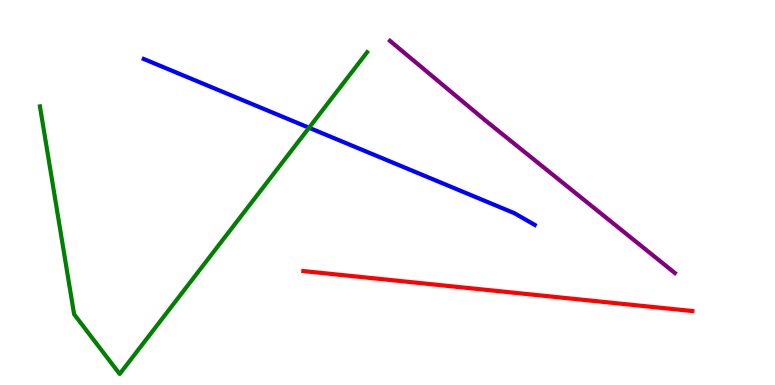[{'lines': ['blue', 'red'], 'intersections': []}, {'lines': ['green', 'red'], 'intersections': []}, {'lines': ['purple', 'red'], 'intersections': []}, {'lines': ['blue', 'green'], 'intersections': [{'x': 3.99, 'y': 6.68}]}, {'lines': ['blue', 'purple'], 'intersections': []}, {'lines': ['green', 'purple'], 'intersections': []}]